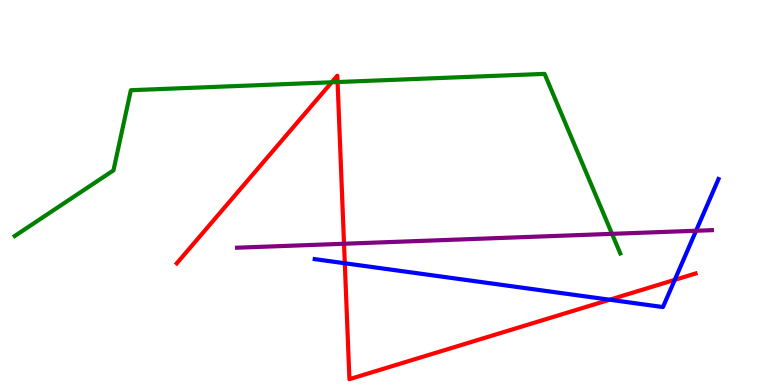[{'lines': ['blue', 'red'], 'intersections': [{'x': 4.45, 'y': 3.16}, {'x': 7.87, 'y': 2.21}, {'x': 8.71, 'y': 2.73}]}, {'lines': ['green', 'red'], 'intersections': [{'x': 4.28, 'y': 7.86}, {'x': 4.36, 'y': 7.87}]}, {'lines': ['purple', 'red'], 'intersections': [{'x': 4.44, 'y': 3.67}]}, {'lines': ['blue', 'green'], 'intersections': []}, {'lines': ['blue', 'purple'], 'intersections': [{'x': 8.98, 'y': 4.01}]}, {'lines': ['green', 'purple'], 'intersections': [{'x': 7.9, 'y': 3.93}]}]